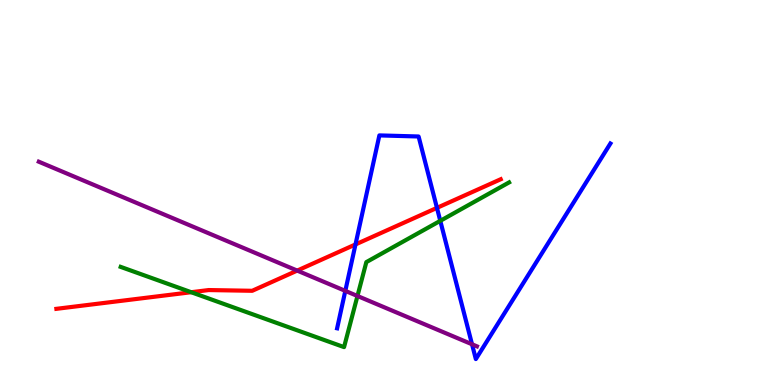[{'lines': ['blue', 'red'], 'intersections': [{'x': 4.59, 'y': 3.65}, {'x': 5.64, 'y': 4.6}]}, {'lines': ['green', 'red'], 'intersections': [{'x': 2.47, 'y': 2.41}]}, {'lines': ['purple', 'red'], 'intersections': [{'x': 3.83, 'y': 2.97}]}, {'lines': ['blue', 'green'], 'intersections': [{'x': 5.68, 'y': 4.26}]}, {'lines': ['blue', 'purple'], 'intersections': [{'x': 4.46, 'y': 2.44}, {'x': 6.09, 'y': 1.06}]}, {'lines': ['green', 'purple'], 'intersections': [{'x': 4.61, 'y': 2.31}]}]